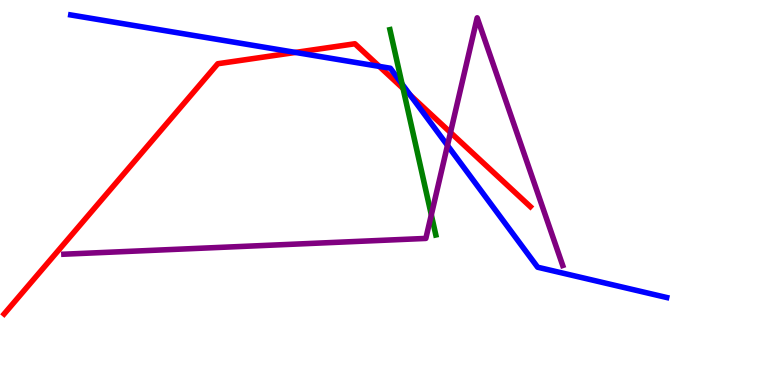[{'lines': ['blue', 'red'], 'intersections': [{'x': 3.81, 'y': 8.64}, {'x': 4.89, 'y': 8.28}, {'x': 5.29, 'y': 7.53}]}, {'lines': ['green', 'red'], 'intersections': [{'x': 5.2, 'y': 7.7}]}, {'lines': ['purple', 'red'], 'intersections': [{'x': 5.81, 'y': 6.56}]}, {'lines': ['blue', 'green'], 'intersections': [{'x': 5.19, 'y': 7.82}]}, {'lines': ['blue', 'purple'], 'intersections': [{'x': 5.77, 'y': 6.22}]}, {'lines': ['green', 'purple'], 'intersections': [{'x': 5.57, 'y': 4.42}]}]